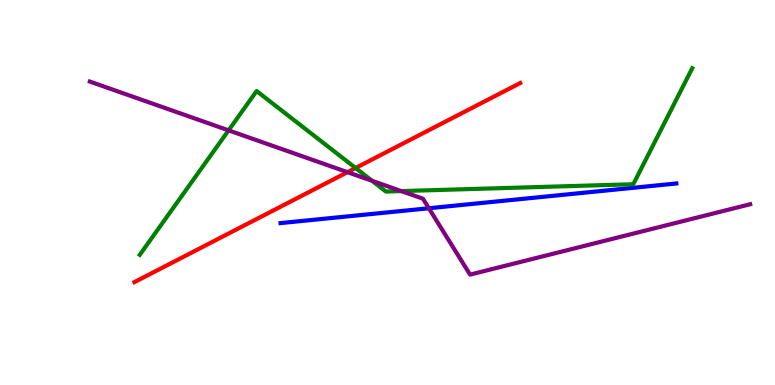[{'lines': ['blue', 'red'], 'intersections': []}, {'lines': ['green', 'red'], 'intersections': [{'x': 4.59, 'y': 5.64}]}, {'lines': ['purple', 'red'], 'intersections': [{'x': 4.48, 'y': 5.53}]}, {'lines': ['blue', 'green'], 'intersections': []}, {'lines': ['blue', 'purple'], 'intersections': [{'x': 5.53, 'y': 4.59}]}, {'lines': ['green', 'purple'], 'intersections': [{'x': 2.95, 'y': 6.61}, {'x': 4.8, 'y': 5.3}, {'x': 5.18, 'y': 5.04}]}]